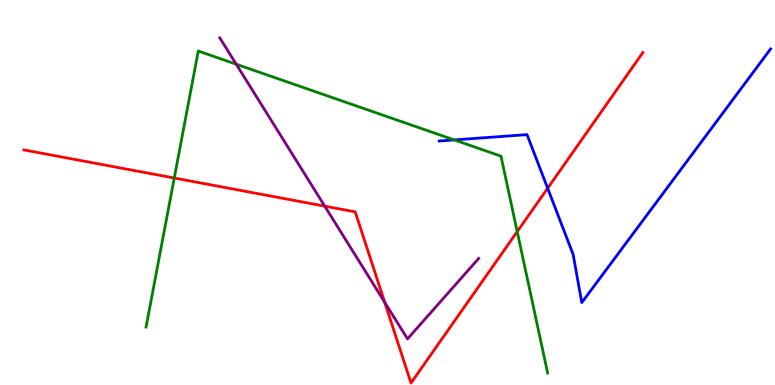[{'lines': ['blue', 'red'], 'intersections': [{'x': 7.07, 'y': 5.11}]}, {'lines': ['green', 'red'], 'intersections': [{'x': 2.25, 'y': 5.38}, {'x': 6.67, 'y': 3.98}]}, {'lines': ['purple', 'red'], 'intersections': [{'x': 4.19, 'y': 4.65}, {'x': 4.96, 'y': 2.15}]}, {'lines': ['blue', 'green'], 'intersections': [{'x': 5.86, 'y': 6.37}]}, {'lines': ['blue', 'purple'], 'intersections': []}, {'lines': ['green', 'purple'], 'intersections': [{'x': 3.05, 'y': 8.33}]}]